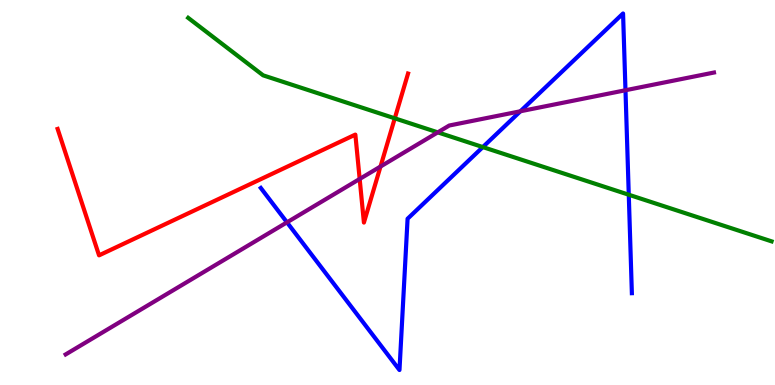[{'lines': ['blue', 'red'], 'intersections': []}, {'lines': ['green', 'red'], 'intersections': [{'x': 5.09, 'y': 6.93}]}, {'lines': ['purple', 'red'], 'intersections': [{'x': 4.64, 'y': 5.35}, {'x': 4.91, 'y': 5.67}]}, {'lines': ['blue', 'green'], 'intersections': [{'x': 6.23, 'y': 6.18}, {'x': 8.11, 'y': 4.94}]}, {'lines': ['blue', 'purple'], 'intersections': [{'x': 3.7, 'y': 4.22}, {'x': 6.71, 'y': 7.11}, {'x': 8.07, 'y': 7.66}]}, {'lines': ['green', 'purple'], 'intersections': [{'x': 5.65, 'y': 6.56}]}]